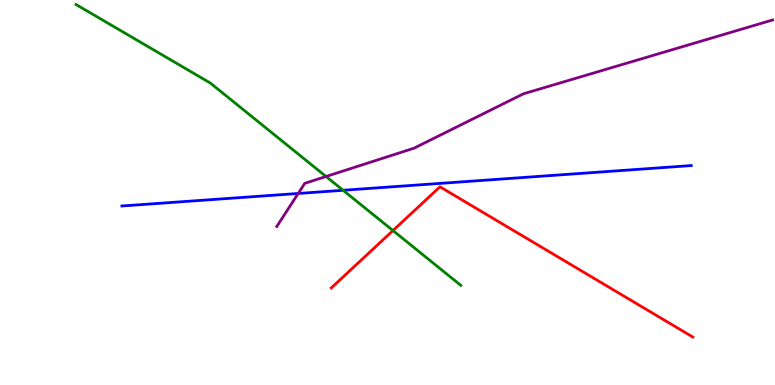[{'lines': ['blue', 'red'], 'intersections': []}, {'lines': ['green', 'red'], 'intersections': [{'x': 5.07, 'y': 4.01}]}, {'lines': ['purple', 'red'], 'intersections': []}, {'lines': ['blue', 'green'], 'intersections': [{'x': 4.43, 'y': 5.06}]}, {'lines': ['blue', 'purple'], 'intersections': [{'x': 3.85, 'y': 4.97}]}, {'lines': ['green', 'purple'], 'intersections': [{'x': 4.21, 'y': 5.42}]}]